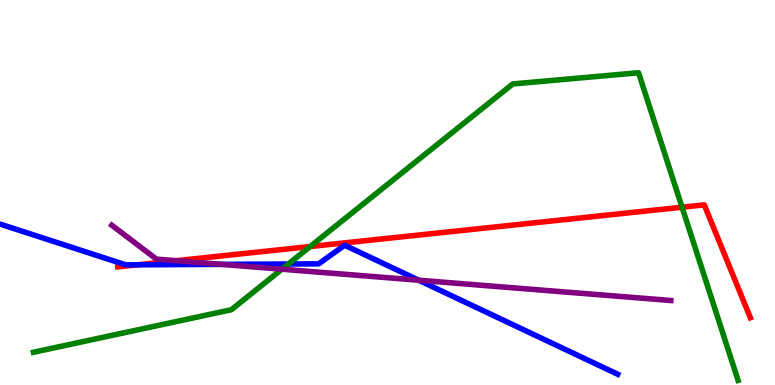[{'lines': ['blue', 'red'], 'intersections': [{'x': 1.77, 'y': 3.12}]}, {'lines': ['green', 'red'], 'intersections': [{'x': 4.0, 'y': 3.6}, {'x': 8.8, 'y': 4.62}]}, {'lines': ['purple', 'red'], 'intersections': [{'x': 2.27, 'y': 3.23}]}, {'lines': ['blue', 'green'], 'intersections': [{'x': 3.72, 'y': 3.14}]}, {'lines': ['blue', 'purple'], 'intersections': [{'x': 2.86, 'y': 3.13}, {'x': 5.4, 'y': 2.72}]}, {'lines': ['green', 'purple'], 'intersections': [{'x': 3.64, 'y': 3.01}]}]